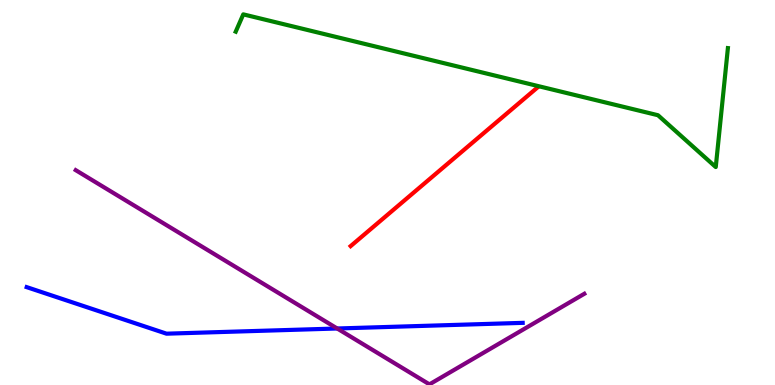[{'lines': ['blue', 'red'], 'intersections': []}, {'lines': ['green', 'red'], 'intersections': []}, {'lines': ['purple', 'red'], 'intersections': []}, {'lines': ['blue', 'green'], 'intersections': []}, {'lines': ['blue', 'purple'], 'intersections': [{'x': 4.35, 'y': 1.47}]}, {'lines': ['green', 'purple'], 'intersections': []}]